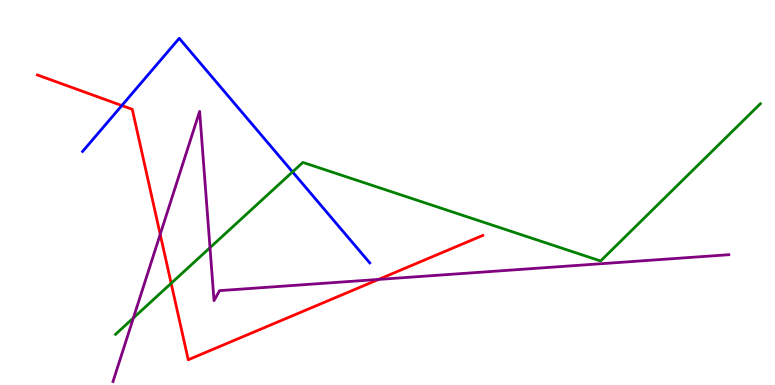[{'lines': ['blue', 'red'], 'intersections': [{'x': 1.57, 'y': 7.26}]}, {'lines': ['green', 'red'], 'intersections': [{'x': 2.21, 'y': 2.64}]}, {'lines': ['purple', 'red'], 'intersections': [{'x': 2.07, 'y': 3.91}, {'x': 4.88, 'y': 2.74}]}, {'lines': ['blue', 'green'], 'intersections': [{'x': 3.77, 'y': 5.54}]}, {'lines': ['blue', 'purple'], 'intersections': []}, {'lines': ['green', 'purple'], 'intersections': [{'x': 1.72, 'y': 1.74}, {'x': 2.71, 'y': 3.57}]}]